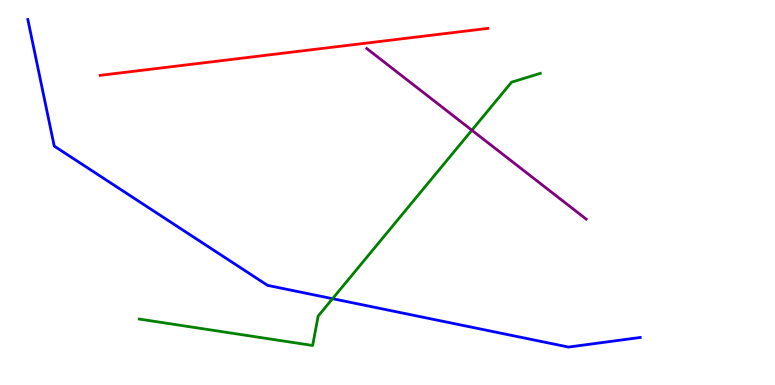[{'lines': ['blue', 'red'], 'intersections': []}, {'lines': ['green', 'red'], 'intersections': []}, {'lines': ['purple', 'red'], 'intersections': []}, {'lines': ['blue', 'green'], 'intersections': [{'x': 4.29, 'y': 2.24}]}, {'lines': ['blue', 'purple'], 'intersections': []}, {'lines': ['green', 'purple'], 'intersections': [{'x': 6.09, 'y': 6.62}]}]